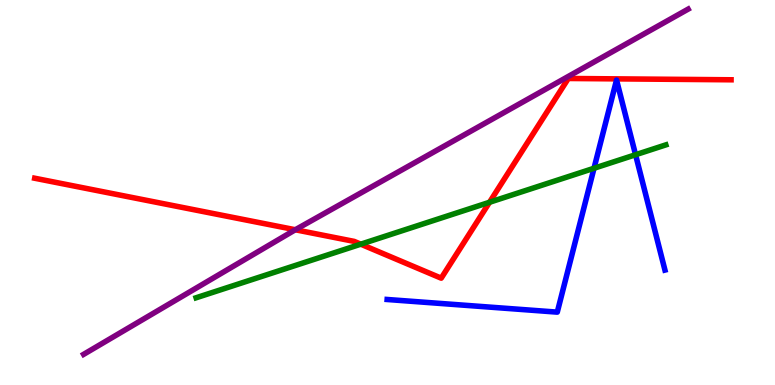[{'lines': ['blue', 'red'], 'intersections': []}, {'lines': ['green', 'red'], 'intersections': [{'x': 4.66, 'y': 3.66}, {'x': 6.32, 'y': 4.75}]}, {'lines': ['purple', 'red'], 'intersections': [{'x': 3.81, 'y': 4.03}]}, {'lines': ['blue', 'green'], 'intersections': [{'x': 7.66, 'y': 5.63}, {'x': 8.2, 'y': 5.98}]}, {'lines': ['blue', 'purple'], 'intersections': []}, {'lines': ['green', 'purple'], 'intersections': []}]